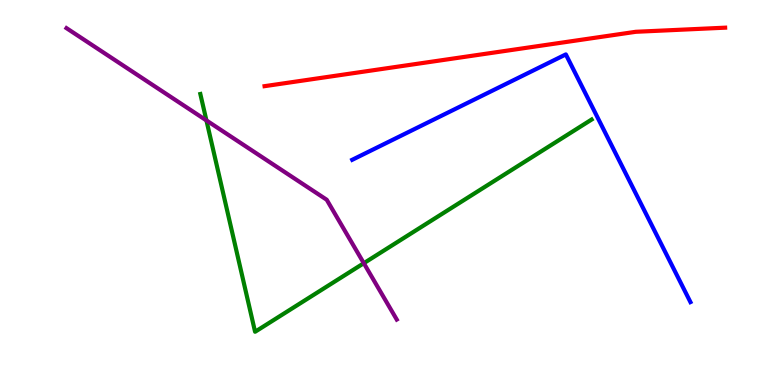[{'lines': ['blue', 'red'], 'intersections': []}, {'lines': ['green', 'red'], 'intersections': []}, {'lines': ['purple', 'red'], 'intersections': []}, {'lines': ['blue', 'green'], 'intersections': []}, {'lines': ['blue', 'purple'], 'intersections': []}, {'lines': ['green', 'purple'], 'intersections': [{'x': 2.66, 'y': 6.87}, {'x': 4.69, 'y': 3.16}]}]